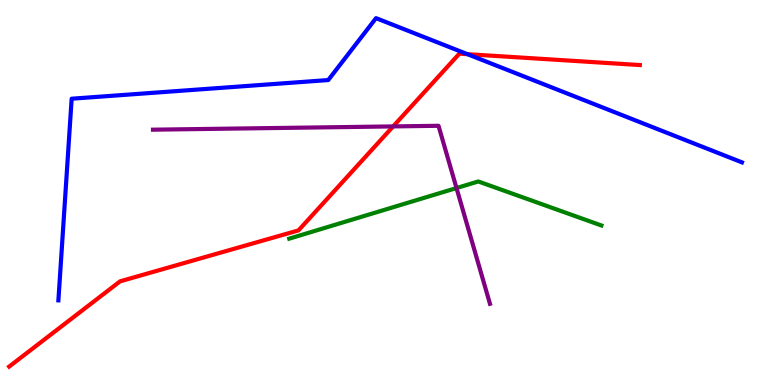[{'lines': ['blue', 'red'], 'intersections': [{'x': 6.03, 'y': 8.59}]}, {'lines': ['green', 'red'], 'intersections': []}, {'lines': ['purple', 'red'], 'intersections': [{'x': 5.07, 'y': 6.72}]}, {'lines': ['blue', 'green'], 'intersections': []}, {'lines': ['blue', 'purple'], 'intersections': []}, {'lines': ['green', 'purple'], 'intersections': [{'x': 5.89, 'y': 5.12}]}]